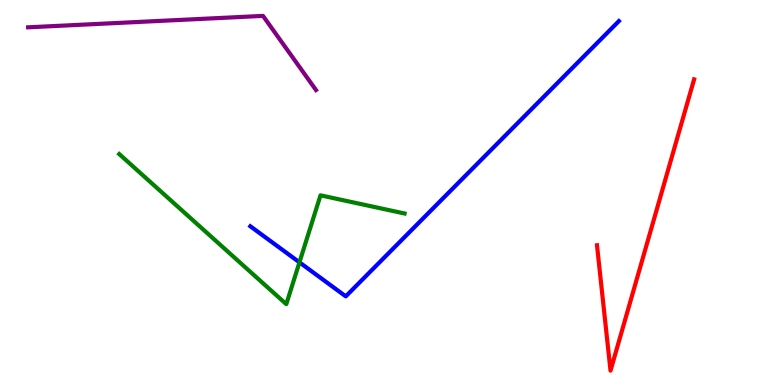[{'lines': ['blue', 'red'], 'intersections': []}, {'lines': ['green', 'red'], 'intersections': []}, {'lines': ['purple', 'red'], 'intersections': []}, {'lines': ['blue', 'green'], 'intersections': [{'x': 3.86, 'y': 3.19}]}, {'lines': ['blue', 'purple'], 'intersections': []}, {'lines': ['green', 'purple'], 'intersections': []}]